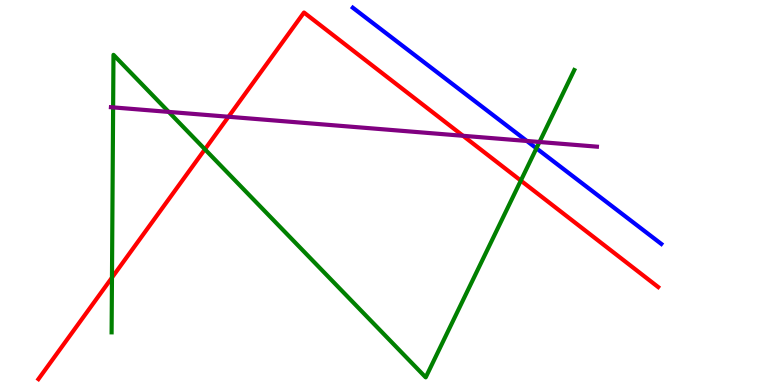[{'lines': ['blue', 'red'], 'intersections': []}, {'lines': ['green', 'red'], 'intersections': [{'x': 1.44, 'y': 2.79}, {'x': 2.64, 'y': 6.12}, {'x': 6.72, 'y': 5.31}]}, {'lines': ['purple', 'red'], 'intersections': [{'x': 2.95, 'y': 6.97}, {'x': 5.97, 'y': 6.47}]}, {'lines': ['blue', 'green'], 'intersections': [{'x': 6.92, 'y': 6.15}]}, {'lines': ['blue', 'purple'], 'intersections': [{'x': 6.8, 'y': 6.34}]}, {'lines': ['green', 'purple'], 'intersections': [{'x': 1.46, 'y': 7.21}, {'x': 2.18, 'y': 7.09}, {'x': 6.96, 'y': 6.31}]}]